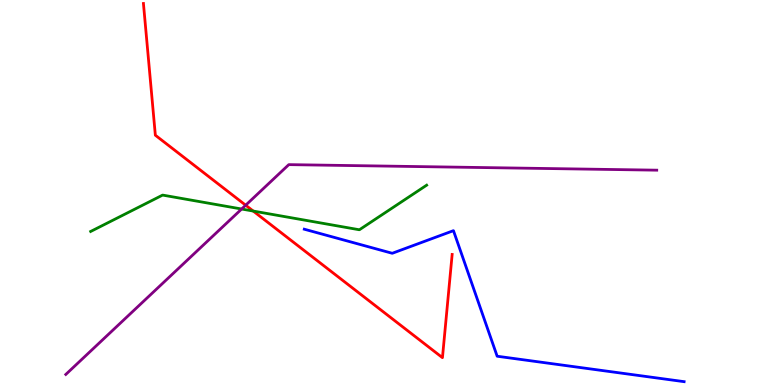[{'lines': ['blue', 'red'], 'intersections': []}, {'lines': ['green', 'red'], 'intersections': [{'x': 3.27, 'y': 4.52}]}, {'lines': ['purple', 'red'], 'intersections': [{'x': 3.17, 'y': 4.67}]}, {'lines': ['blue', 'green'], 'intersections': []}, {'lines': ['blue', 'purple'], 'intersections': []}, {'lines': ['green', 'purple'], 'intersections': [{'x': 3.12, 'y': 4.57}]}]